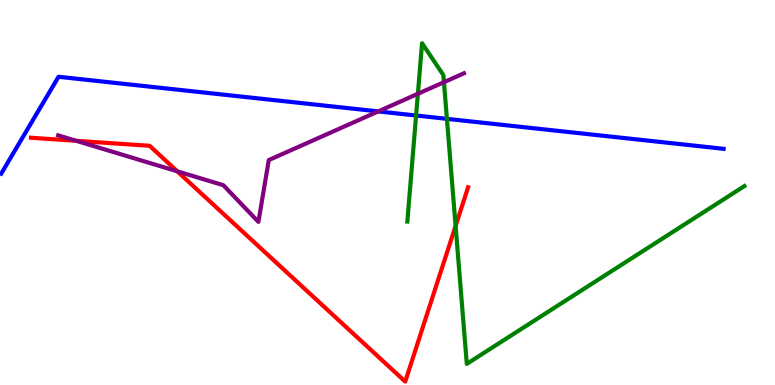[{'lines': ['blue', 'red'], 'intersections': []}, {'lines': ['green', 'red'], 'intersections': [{'x': 5.88, 'y': 4.13}]}, {'lines': ['purple', 'red'], 'intersections': [{'x': 0.984, 'y': 6.34}, {'x': 2.29, 'y': 5.55}]}, {'lines': ['blue', 'green'], 'intersections': [{'x': 5.37, 'y': 7.0}, {'x': 5.77, 'y': 6.91}]}, {'lines': ['blue', 'purple'], 'intersections': [{'x': 4.88, 'y': 7.11}]}, {'lines': ['green', 'purple'], 'intersections': [{'x': 5.39, 'y': 7.56}, {'x': 5.73, 'y': 7.87}]}]